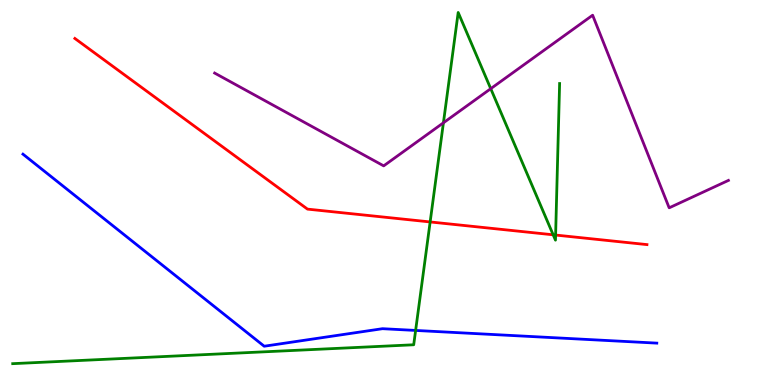[{'lines': ['blue', 'red'], 'intersections': []}, {'lines': ['green', 'red'], 'intersections': [{'x': 5.55, 'y': 4.24}, {'x': 7.14, 'y': 3.9}, {'x': 7.17, 'y': 3.89}]}, {'lines': ['purple', 'red'], 'intersections': []}, {'lines': ['blue', 'green'], 'intersections': [{'x': 5.36, 'y': 1.42}]}, {'lines': ['blue', 'purple'], 'intersections': []}, {'lines': ['green', 'purple'], 'intersections': [{'x': 5.72, 'y': 6.81}, {'x': 6.33, 'y': 7.7}]}]